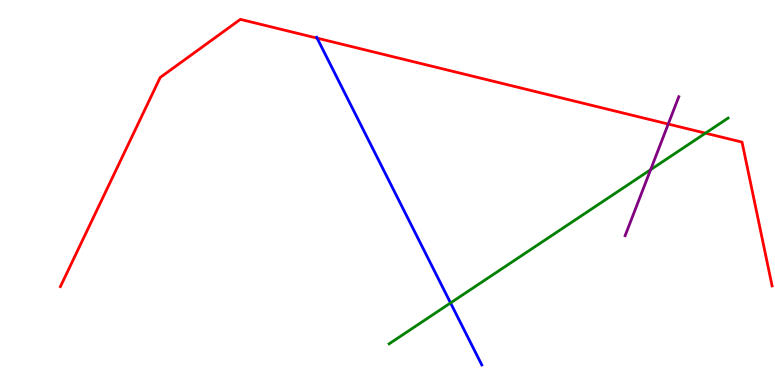[{'lines': ['blue', 'red'], 'intersections': [{'x': 4.09, 'y': 9.01}]}, {'lines': ['green', 'red'], 'intersections': [{'x': 9.1, 'y': 6.54}]}, {'lines': ['purple', 'red'], 'intersections': [{'x': 8.62, 'y': 6.78}]}, {'lines': ['blue', 'green'], 'intersections': [{'x': 5.81, 'y': 2.13}]}, {'lines': ['blue', 'purple'], 'intersections': []}, {'lines': ['green', 'purple'], 'intersections': [{'x': 8.4, 'y': 5.59}]}]